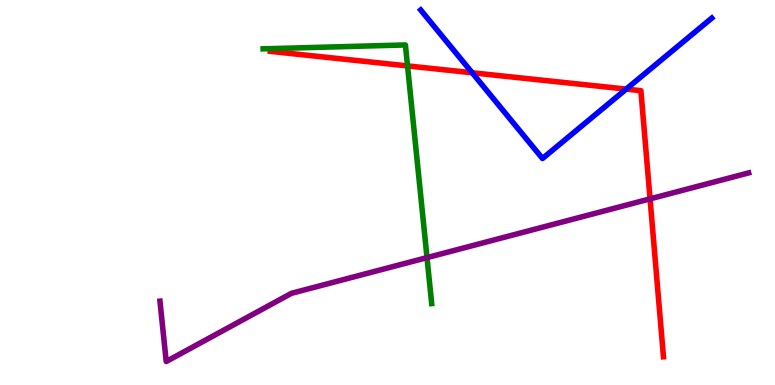[{'lines': ['blue', 'red'], 'intersections': [{'x': 6.09, 'y': 8.11}, {'x': 8.08, 'y': 7.69}]}, {'lines': ['green', 'red'], 'intersections': [{'x': 5.26, 'y': 8.29}]}, {'lines': ['purple', 'red'], 'intersections': [{'x': 8.39, 'y': 4.83}]}, {'lines': ['blue', 'green'], 'intersections': []}, {'lines': ['blue', 'purple'], 'intersections': []}, {'lines': ['green', 'purple'], 'intersections': [{'x': 5.51, 'y': 3.31}]}]